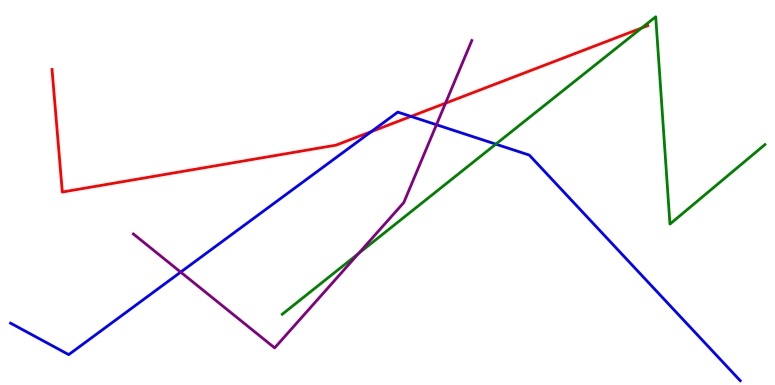[{'lines': ['blue', 'red'], 'intersections': [{'x': 4.79, 'y': 6.58}, {'x': 5.3, 'y': 6.98}]}, {'lines': ['green', 'red'], 'intersections': [{'x': 8.28, 'y': 9.27}]}, {'lines': ['purple', 'red'], 'intersections': [{'x': 5.75, 'y': 7.32}]}, {'lines': ['blue', 'green'], 'intersections': [{'x': 6.4, 'y': 6.26}]}, {'lines': ['blue', 'purple'], 'intersections': [{'x': 2.33, 'y': 2.93}, {'x': 5.63, 'y': 6.76}]}, {'lines': ['green', 'purple'], 'intersections': [{'x': 4.63, 'y': 3.42}]}]